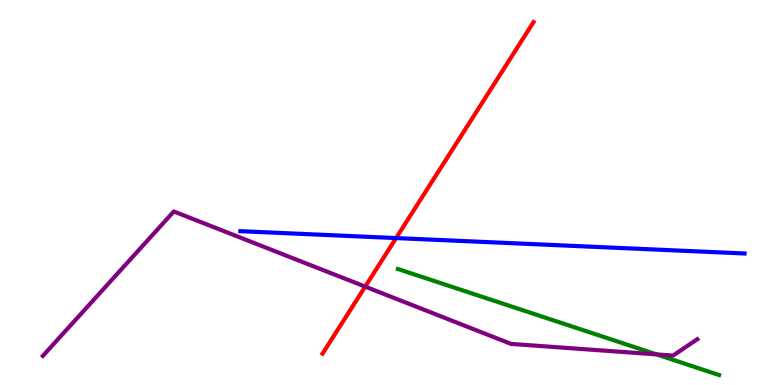[{'lines': ['blue', 'red'], 'intersections': [{'x': 5.11, 'y': 3.82}]}, {'lines': ['green', 'red'], 'intersections': []}, {'lines': ['purple', 'red'], 'intersections': [{'x': 4.71, 'y': 2.56}]}, {'lines': ['blue', 'green'], 'intersections': []}, {'lines': ['blue', 'purple'], 'intersections': []}, {'lines': ['green', 'purple'], 'intersections': [{'x': 8.47, 'y': 0.795}]}]